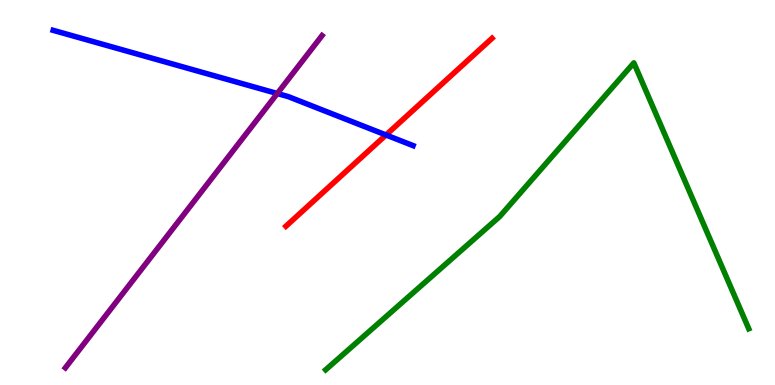[{'lines': ['blue', 'red'], 'intersections': [{'x': 4.98, 'y': 6.49}]}, {'lines': ['green', 'red'], 'intersections': []}, {'lines': ['purple', 'red'], 'intersections': []}, {'lines': ['blue', 'green'], 'intersections': []}, {'lines': ['blue', 'purple'], 'intersections': [{'x': 3.58, 'y': 7.57}]}, {'lines': ['green', 'purple'], 'intersections': []}]